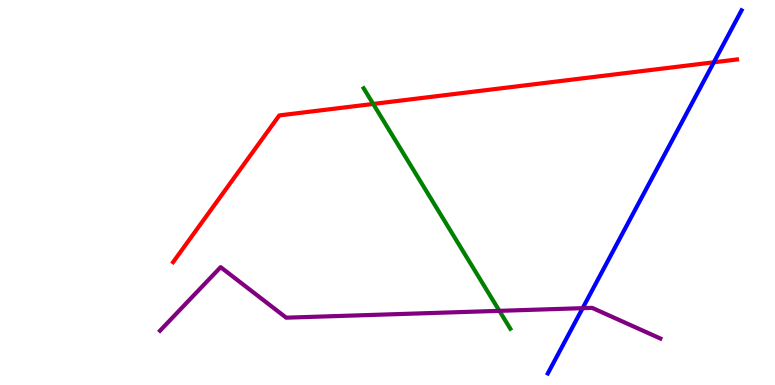[{'lines': ['blue', 'red'], 'intersections': [{'x': 9.21, 'y': 8.38}]}, {'lines': ['green', 'red'], 'intersections': [{'x': 4.82, 'y': 7.3}]}, {'lines': ['purple', 'red'], 'intersections': []}, {'lines': ['blue', 'green'], 'intersections': []}, {'lines': ['blue', 'purple'], 'intersections': [{'x': 7.52, 'y': 2.0}]}, {'lines': ['green', 'purple'], 'intersections': [{'x': 6.44, 'y': 1.93}]}]